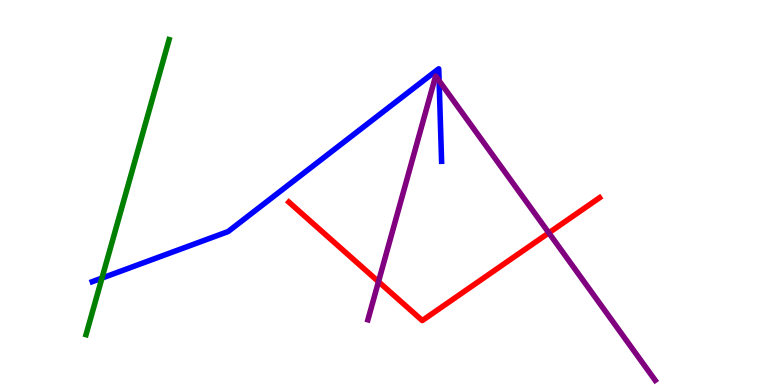[{'lines': ['blue', 'red'], 'intersections': []}, {'lines': ['green', 'red'], 'intersections': []}, {'lines': ['purple', 'red'], 'intersections': [{'x': 4.88, 'y': 2.68}, {'x': 7.08, 'y': 3.95}]}, {'lines': ['blue', 'green'], 'intersections': [{'x': 1.32, 'y': 2.78}]}, {'lines': ['blue', 'purple'], 'intersections': [{'x': 5.67, 'y': 7.9}]}, {'lines': ['green', 'purple'], 'intersections': []}]